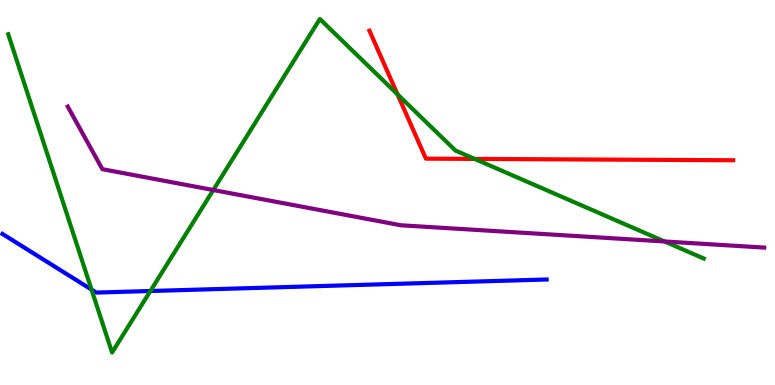[{'lines': ['blue', 'red'], 'intersections': []}, {'lines': ['green', 'red'], 'intersections': [{'x': 5.13, 'y': 7.55}, {'x': 6.12, 'y': 5.87}]}, {'lines': ['purple', 'red'], 'intersections': []}, {'lines': ['blue', 'green'], 'intersections': [{'x': 1.18, 'y': 2.48}, {'x': 1.94, 'y': 2.44}]}, {'lines': ['blue', 'purple'], 'intersections': []}, {'lines': ['green', 'purple'], 'intersections': [{'x': 2.75, 'y': 5.06}, {'x': 8.57, 'y': 3.73}]}]